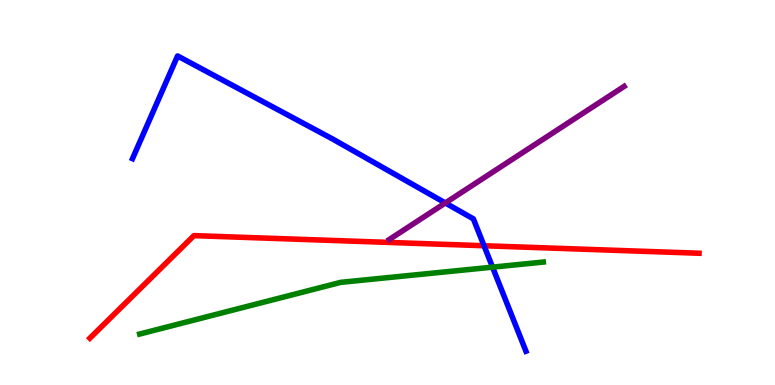[{'lines': ['blue', 'red'], 'intersections': [{'x': 6.25, 'y': 3.62}]}, {'lines': ['green', 'red'], 'intersections': []}, {'lines': ['purple', 'red'], 'intersections': []}, {'lines': ['blue', 'green'], 'intersections': [{'x': 6.36, 'y': 3.06}]}, {'lines': ['blue', 'purple'], 'intersections': [{'x': 5.75, 'y': 4.73}]}, {'lines': ['green', 'purple'], 'intersections': []}]